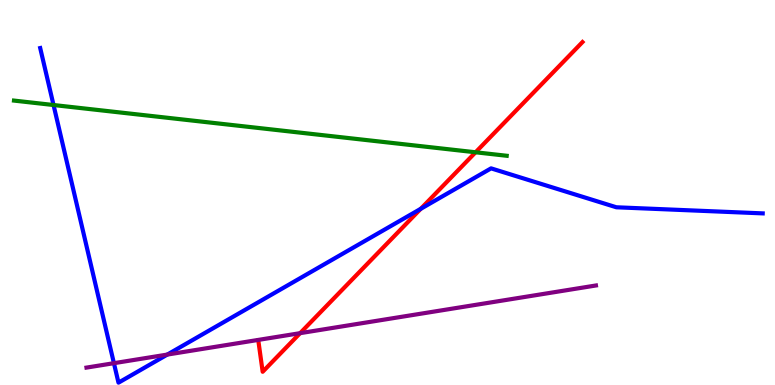[{'lines': ['blue', 'red'], 'intersections': [{'x': 5.43, 'y': 4.58}]}, {'lines': ['green', 'red'], 'intersections': [{'x': 6.14, 'y': 6.04}]}, {'lines': ['purple', 'red'], 'intersections': [{'x': 3.87, 'y': 1.35}]}, {'lines': ['blue', 'green'], 'intersections': [{'x': 0.691, 'y': 7.27}]}, {'lines': ['blue', 'purple'], 'intersections': [{'x': 1.47, 'y': 0.567}, {'x': 2.16, 'y': 0.79}]}, {'lines': ['green', 'purple'], 'intersections': []}]